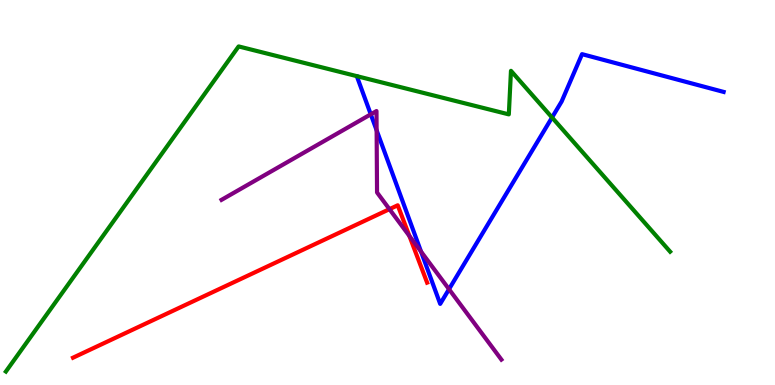[{'lines': ['blue', 'red'], 'intersections': []}, {'lines': ['green', 'red'], 'intersections': []}, {'lines': ['purple', 'red'], 'intersections': [{'x': 5.03, 'y': 4.57}, {'x': 5.28, 'y': 3.87}]}, {'lines': ['blue', 'green'], 'intersections': [{'x': 7.12, 'y': 6.95}]}, {'lines': ['blue', 'purple'], 'intersections': [{'x': 4.78, 'y': 7.03}, {'x': 4.86, 'y': 6.62}, {'x': 5.43, 'y': 3.46}, {'x': 5.79, 'y': 2.49}]}, {'lines': ['green', 'purple'], 'intersections': []}]